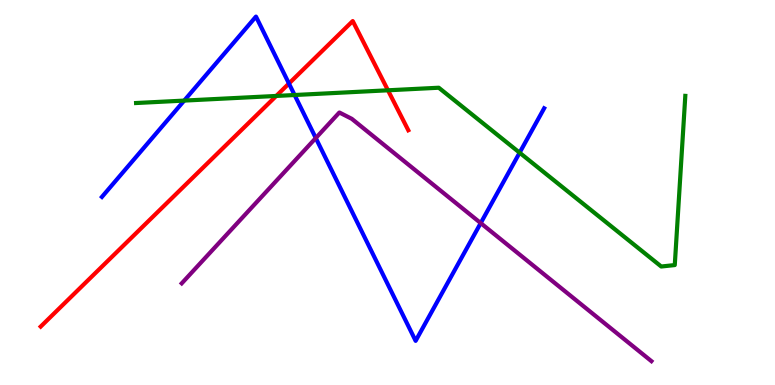[{'lines': ['blue', 'red'], 'intersections': [{'x': 3.73, 'y': 7.83}]}, {'lines': ['green', 'red'], 'intersections': [{'x': 3.56, 'y': 7.51}, {'x': 5.01, 'y': 7.65}]}, {'lines': ['purple', 'red'], 'intersections': []}, {'lines': ['blue', 'green'], 'intersections': [{'x': 2.38, 'y': 7.39}, {'x': 3.8, 'y': 7.53}, {'x': 6.7, 'y': 6.03}]}, {'lines': ['blue', 'purple'], 'intersections': [{'x': 4.07, 'y': 6.41}, {'x': 6.2, 'y': 4.21}]}, {'lines': ['green', 'purple'], 'intersections': []}]